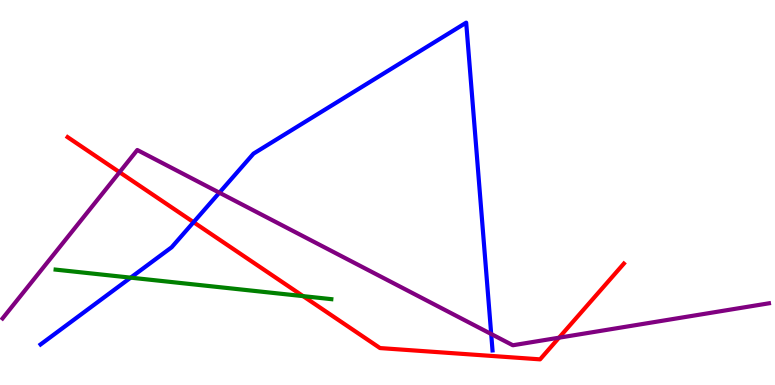[{'lines': ['blue', 'red'], 'intersections': [{'x': 2.5, 'y': 4.23}]}, {'lines': ['green', 'red'], 'intersections': [{'x': 3.91, 'y': 2.31}]}, {'lines': ['purple', 'red'], 'intersections': [{'x': 1.54, 'y': 5.53}, {'x': 7.21, 'y': 1.23}]}, {'lines': ['blue', 'green'], 'intersections': [{'x': 1.69, 'y': 2.79}]}, {'lines': ['blue', 'purple'], 'intersections': [{'x': 2.83, 'y': 5.0}, {'x': 6.34, 'y': 1.32}]}, {'lines': ['green', 'purple'], 'intersections': []}]